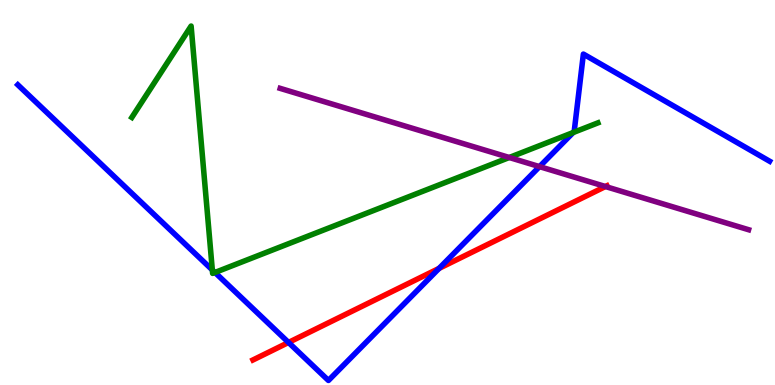[{'lines': ['blue', 'red'], 'intersections': [{'x': 3.72, 'y': 1.1}, {'x': 5.67, 'y': 3.03}]}, {'lines': ['green', 'red'], 'intersections': []}, {'lines': ['purple', 'red'], 'intersections': [{'x': 7.81, 'y': 5.16}]}, {'lines': ['blue', 'green'], 'intersections': [{'x': 2.74, 'y': 2.99}, {'x': 2.77, 'y': 2.92}, {'x': 7.4, 'y': 6.56}]}, {'lines': ['blue', 'purple'], 'intersections': [{'x': 6.96, 'y': 5.67}]}, {'lines': ['green', 'purple'], 'intersections': [{'x': 6.57, 'y': 5.91}]}]